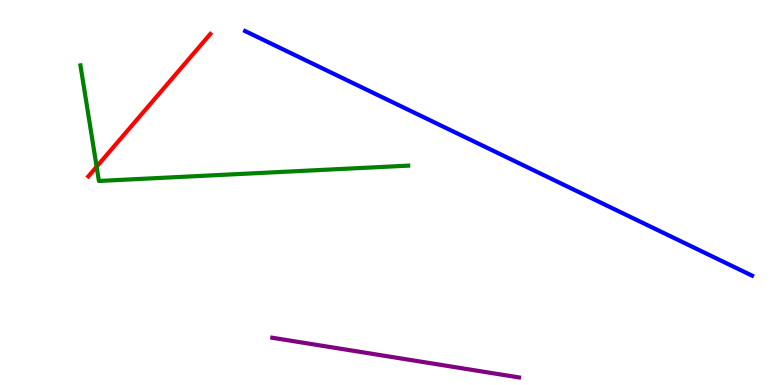[{'lines': ['blue', 'red'], 'intersections': []}, {'lines': ['green', 'red'], 'intersections': [{'x': 1.25, 'y': 5.67}]}, {'lines': ['purple', 'red'], 'intersections': []}, {'lines': ['blue', 'green'], 'intersections': []}, {'lines': ['blue', 'purple'], 'intersections': []}, {'lines': ['green', 'purple'], 'intersections': []}]